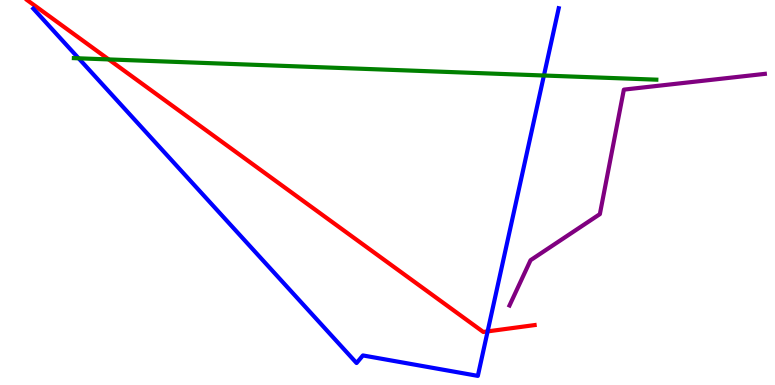[{'lines': ['blue', 'red'], 'intersections': [{'x': 6.29, 'y': 1.39}]}, {'lines': ['green', 'red'], 'intersections': [{'x': 1.4, 'y': 8.46}]}, {'lines': ['purple', 'red'], 'intersections': []}, {'lines': ['blue', 'green'], 'intersections': [{'x': 1.01, 'y': 8.49}, {'x': 7.02, 'y': 8.04}]}, {'lines': ['blue', 'purple'], 'intersections': []}, {'lines': ['green', 'purple'], 'intersections': []}]